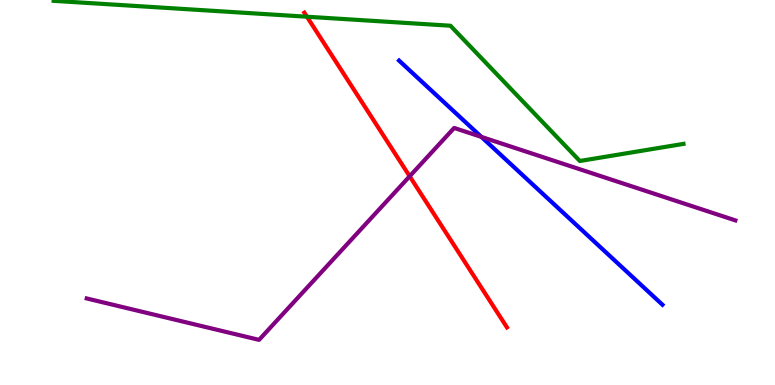[{'lines': ['blue', 'red'], 'intersections': []}, {'lines': ['green', 'red'], 'intersections': [{'x': 3.96, 'y': 9.57}]}, {'lines': ['purple', 'red'], 'intersections': [{'x': 5.29, 'y': 5.42}]}, {'lines': ['blue', 'green'], 'intersections': []}, {'lines': ['blue', 'purple'], 'intersections': [{'x': 6.21, 'y': 6.44}]}, {'lines': ['green', 'purple'], 'intersections': []}]